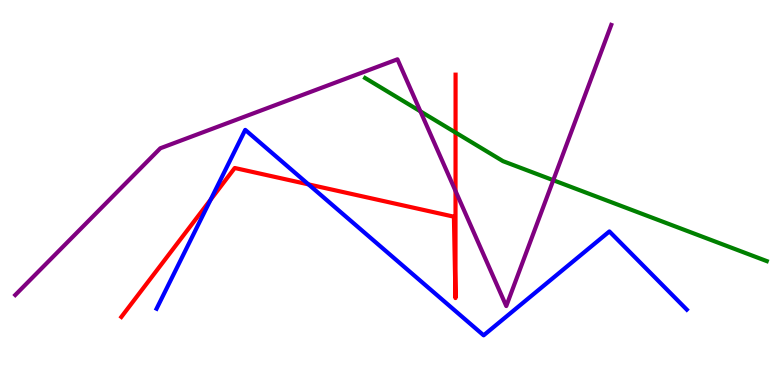[{'lines': ['blue', 'red'], 'intersections': [{'x': 2.72, 'y': 4.81}, {'x': 3.98, 'y': 5.21}]}, {'lines': ['green', 'red'], 'intersections': [{'x': 5.88, 'y': 6.56}]}, {'lines': ['purple', 'red'], 'intersections': [{'x': 5.88, 'y': 5.04}]}, {'lines': ['blue', 'green'], 'intersections': []}, {'lines': ['blue', 'purple'], 'intersections': []}, {'lines': ['green', 'purple'], 'intersections': [{'x': 5.42, 'y': 7.11}, {'x': 7.14, 'y': 5.32}]}]